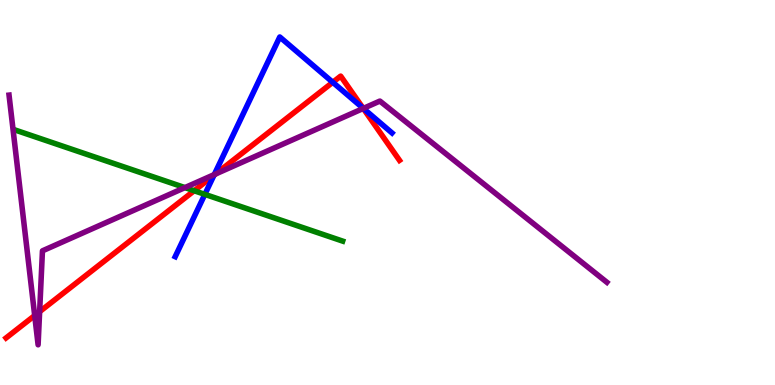[{'lines': ['blue', 'red'], 'intersections': [{'x': 2.76, 'y': 5.45}, {'x': 4.29, 'y': 7.86}, {'x': 4.69, 'y': 7.19}]}, {'lines': ['green', 'red'], 'intersections': [{'x': 2.51, 'y': 5.05}]}, {'lines': ['purple', 'red'], 'intersections': [{'x': 0.448, 'y': 1.8}, {'x': 0.511, 'y': 1.9}, {'x': 2.78, 'y': 5.48}, {'x': 4.69, 'y': 7.18}]}, {'lines': ['blue', 'green'], 'intersections': [{'x': 2.64, 'y': 4.95}]}, {'lines': ['blue', 'purple'], 'intersections': [{'x': 2.76, 'y': 5.47}, {'x': 4.69, 'y': 7.18}]}, {'lines': ['green', 'purple'], 'intersections': [{'x': 2.39, 'y': 5.13}]}]